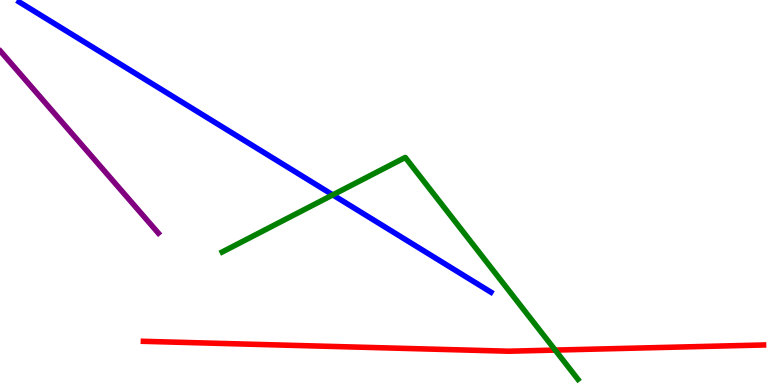[{'lines': ['blue', 'red'], 'intersections': []}, {'lines': ['green', 'red'], 'intersections': [{'x': 7.16, 'y': 0.907}]}, {'lines': ['purple', 'red'], 'intersections': []}, {'lines': ['blue', 'green'], 'intersections': [{'x': 4.29, 'y': 4.94}]}, {'lines': ['blue', 'purple'], 'intersections': []}, {'lines': ['green', 'purple'], 'intersections': []}]